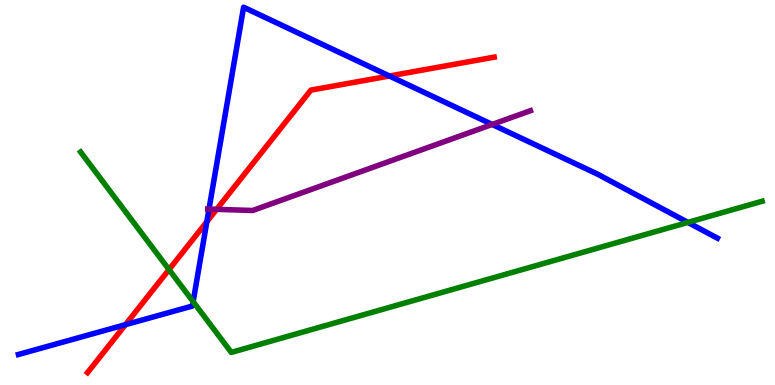[{'lines': ['blue', 'red'], 'intersections': [{'x': 1.62, 'y': 1.57}, {'x': 2.67, 'y': 4.24}, {'x': 5.02, 'y': 8.03}]}, {'lines': ['green', 'red'], 'intersections': [{'x': 2.18, 'y': 3.0}]}, {'lines': ['purple', 'red'], 'intersections': [{'x': 2.8, 'y': 4.56}]}, {'lines': ['blue', 'green'], 'intersections': [{'x': 2.49, 'y': 2.16}, {'x': 8.88, 'y': 4.22}]}, {'lines': ['blue', 'purple'], 'intersections': [{'x': 2.7, 'y': 4.57}, {'x': 6.35, 'y': 6.77}]}, {'lines': ['green', 'purple'], 'intersections': []}]